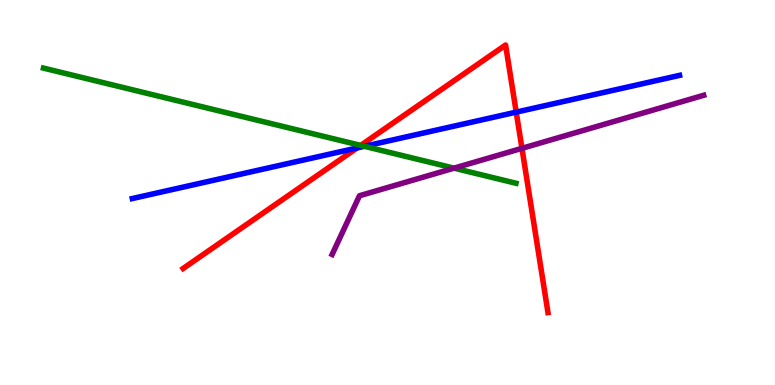[{'lines': ['blue', 'red'], 'intersections': [{'x': 4.61, 'y': 6.16}, {'x': 6.66, 'y': 7.09}]}, {'lines': ['green', 'red'], 'intersections': [{'x': 4.65, 'y': 6.22}]}, {'lines': ['purple', 'red'], 'intersections': [{'x': 6.73, 'y': 6.15}]}, {'lines': ['blue', 'green'], 'intersections': [{'x': 4.7, 'y': 6.2}]}, {'lines': ['blue', 'purple'], 'intersections': []}, {'lines': ['green', 'purple'], 'intersections': [{'x': 5.86, 'y': 5.63}]}]